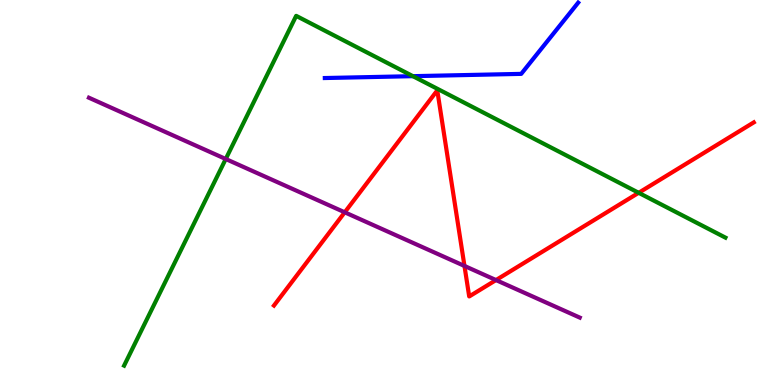[{'lines': ['blue', 'red'], 'intersections': []}, {'lines': ['green', 'red'], 'intersections': [{'x': 8.24, 'y': 4.99}]}, {'lines': ['purple', 'red'], 'intersections': [{'x': 4.45, 'y': 4.49}, {'x': 5.99, 'y': 3.09}, {'x': 6.4, 'y': 2.73}]}, {'lines': ['blue', 'green'], 'intersections': [{'x': 5.33, 'y': 8.02}]}, {'lines': ['blue', 'purple'], 'intersections': []}, {'lines': ['green', 'purple'], 'intersections': [{'x': 2.91, 'y': 5.87}]}]